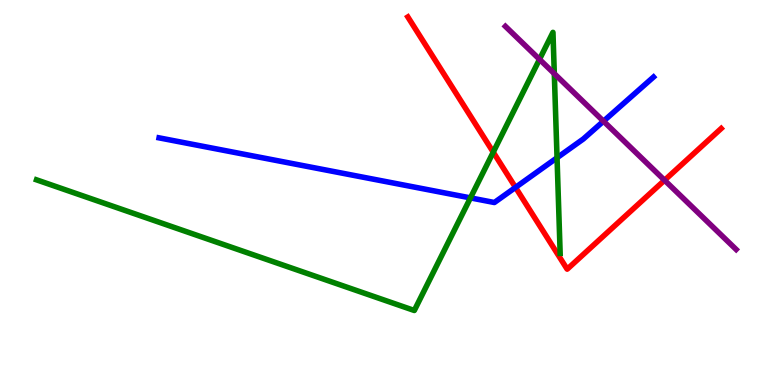[{'lines': ['blue', 'red'], 'intersections': [{'x': 6.65, 'y': 5.13}]}, {'lines': ['green', 'red'], 'intersections': [{'x': 6.36, 'y': 6.05}]}, {'lines': ['purple', 'red'], 'intersections': [{'x': 8.57, 'y': 5.32}]}, {'lines': ['blue', 'green'], 'intersections': [{'x': 6.07, 'y': 4.86}, {'x': 7.19, 'y': 5.9}]}, {'lines': ['blue', 'purple'], 'intersections': [{'x': 7.79, 'y': 6.85}]}, {'lines': ['green', 'purple'], 'intersections': [{'x': 6.96, 'y': 8.46}, {'x': 7.15, 'y': 8.09}]}]